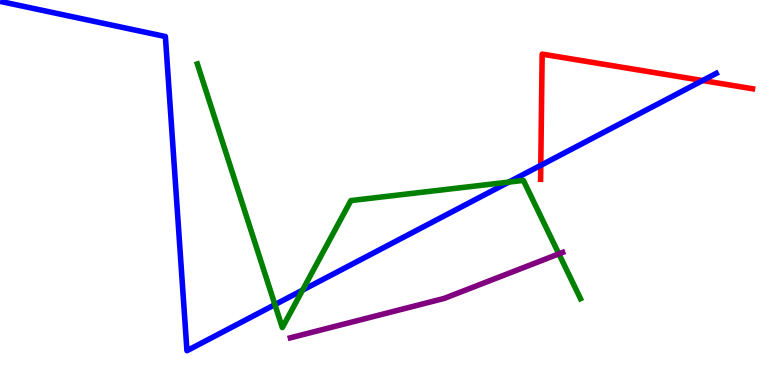[{'lines': ['blue', 'red'], 'intersections': [{'x': 6.98, 'y': 5.71}, {'x': 9.07, 'y': 7.91}]}, {'lines': ['green', 'red'], 'intersections': []}, {'lines': ['purple', 'red'], 'intersections': []}, {'lines': ['blue', 'green'], 'intersections': [{'x': 3.55, 'y': 2.09}, {'x': 3.9, 'y': 2.46}, {'x': 6.56, 'y': 5.27}]}, {'lines': ['blue', 'purple'], 'intersections': []}, {'lines': ['green', 'purple'], 'intersections': [{'x': 7.21, 'y': 3.41}]}]